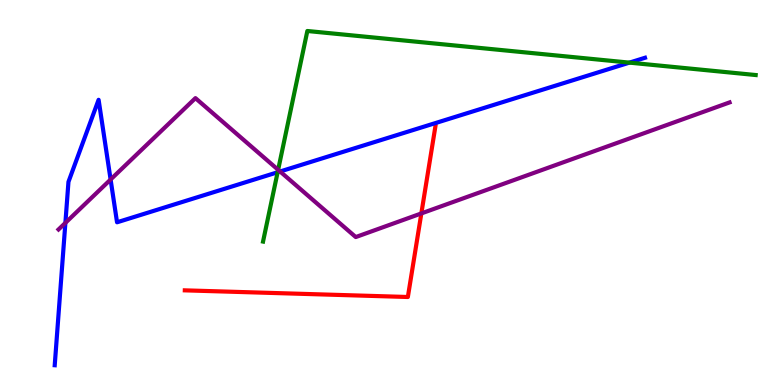[{'lines': ['blue', 'red'], 'intersections': []}, {'lines': ['green', 'red'], 'intersections': []}, {'lines': ['purple', 'red'], 'intersections': [{'x': 5.44, 'y': 4.46}]}, {'lines': ['blue', 'green'], 'intersections': [{'x': 3.58, 'y': 5.53}, {'x': 8.12, 'y': 8.37}]}, {'lines': ['blue', 'purple'], 'intersections': [{'x': 0.844, 'y': 4.21}, {'x': 1.43, 'y': 5.34}, {'x': 3.61, 'y': 5.55}]}, {'lines': ['green', 'purple'], 'intersections': [{'x': 3.59, 'y': 5.59}]}]